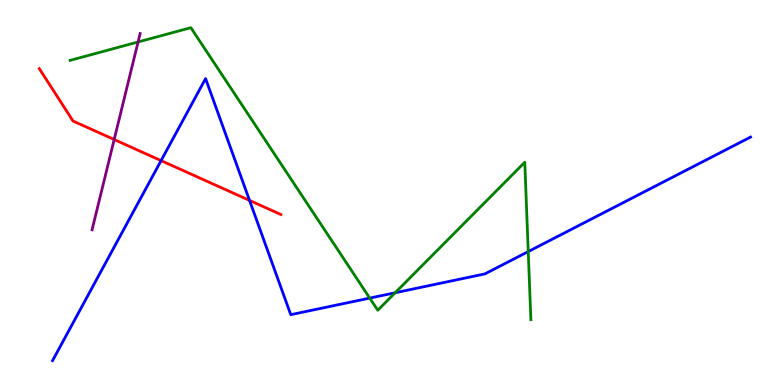[{'lines': ['blue', 'red'], 'intersections': [{'x': 2.08, 'y': 5.83}, {'x': 3.22, 'y': 4.79}]}, {'lines': ['green', 'red'], 'intersections': []}, {'lines': ['purple', 'red'], 'intersections': [{'x': 1.47, 'y': 6.38}]}, {'lines': ['blue', 'green'], 'intersections': [{'x': 4.77, 'y': 2.26}, {'x': 5.1, 'y': 2.4}, {'x': 6.82, 'y': 3.47}]}, {'lines': ['blue', 'purple'], 'intersections': []}, {'lines': ['green', 'purple'], 'intersections': [{'x': 1.78, 'y': 8.91}]}]